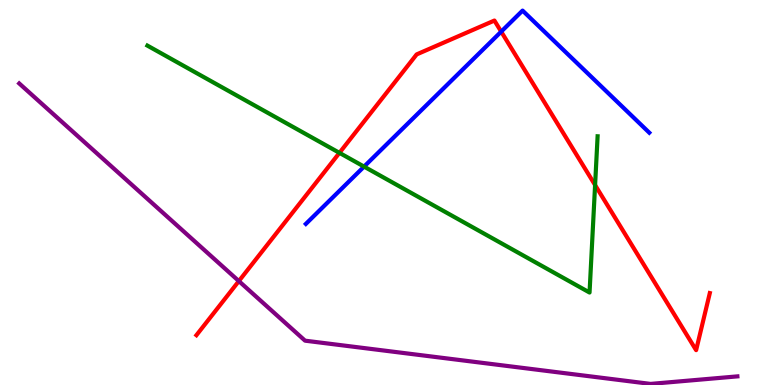[{'lines': ['blue', 'red'], 'intersections': [{'x': 6.47, 'y': 9.18}]}, {'lines': ['green', 'red'], 'intersections': [{'x': 4.38, 'y': 6.03}, {'x': 7.68, 'y': 5.19}]}, {'lines': ['purple', 'red'], 'intersections': [{'x': 3.08, 'y': 2.7}]}, {'lines': ['blue', 'green'], 'intersections': [{'x': 4.7, 'y': 5.67}]}, {'lines': ['blue', 'purple'], 'intersections': []}, {'lines': ['green', 'purple'], 'intersections': []}]